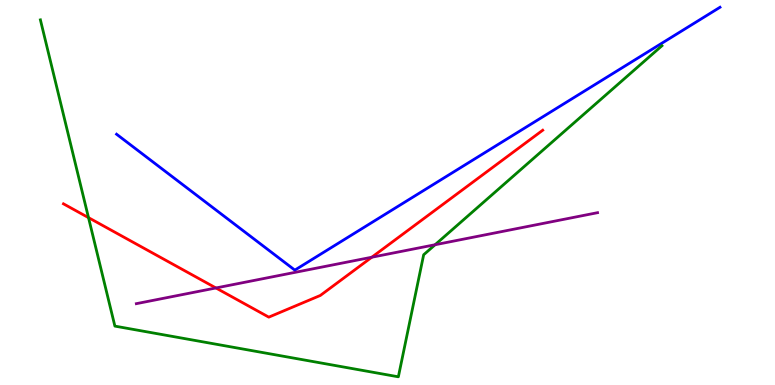[{'lines': ['blue', 'red'], 'intersections': []}, {'lines': ['green', 'red'], 'intersections': [{'x': 1.14, 'y': 4.35}]}, {'lines': ['purple', 'red'], 'intersections': [{'x': 2.79, 'y': 2.52}, {'x': 4.8, 'y': 3.32}]}, {'lines': ['blue', 'green'], 'intersections': []}, {'lines': ['blue', 'purple'], 'intersections': []}, {'lines': ['green', 'purple'], 'intersections': [{'x': 5.61, 'y': 3.64}]}]